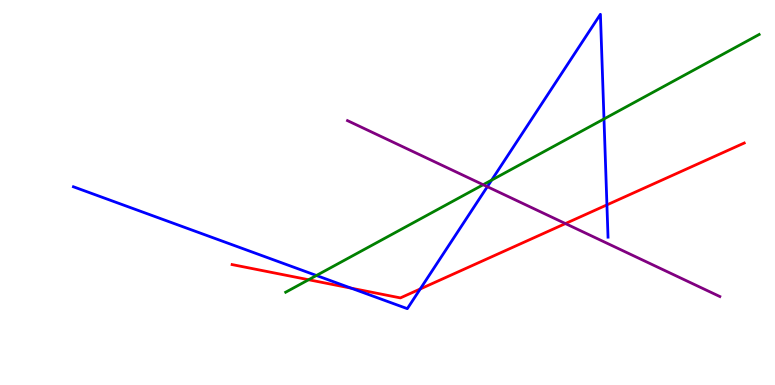[{'lines': ['blue', 'red'], 'intersections': [{'x': 4.53, 'y': 2.52}, {'x': 5.42, 'y': 2.49}, {'x': 7.83, 'y': 4.68}]}, {'lines': ['green', 'red'], 'intersections': [{'x': 3.98, 'y': 2.73}]}, {'lines': ['purple', 'red'], 'intersections': [{'x': 7.3, 'y': 4.19}]}, {'lines': ['blue', 'green'], 'intersections': [{'x': 4.08, 'y': 2.84}, {'x': 6.34, 'y': 5.32}, {'x': 7.79, 'y': 6.91}]}, {'lines': ['blue', 'purple'], 'intersections': [{'x': 6.29, 'y': 5.15}]}, {'lines': ['green', 'purple'], 'intersections': [{'x': 6.23, 'y': 5.2}]}]